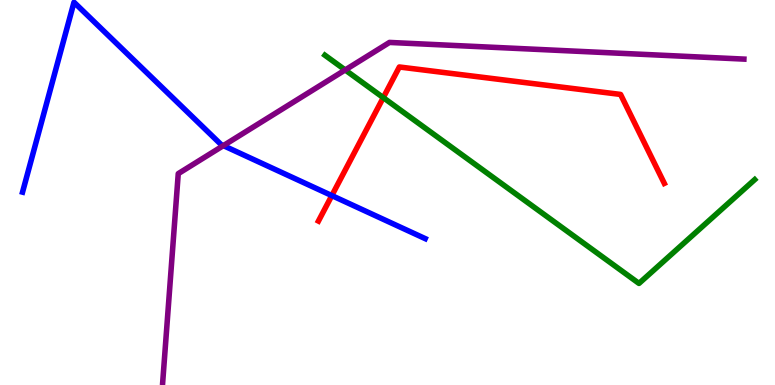[{'lines': ['blue', 'red'], 'intersections': [{'x': 4.28, 'y': 4.92}]}, {'lines': ['green', 'red'], 'intersections': [{'x': 4.95, 'y': 7.46}]}, {'lines': ['purple', 'red'], 'intersections': []}, {'lines': ['blue', 'green'], 'intersections': []}, {'lines': ['blue', 'purple'], 'intersections': [{'x': 2.88, 'y': 6.22}]}, {'lines': ['green', 'purple'], 'intersections': [{'x': 4.45, 'y': 8.18}]}]